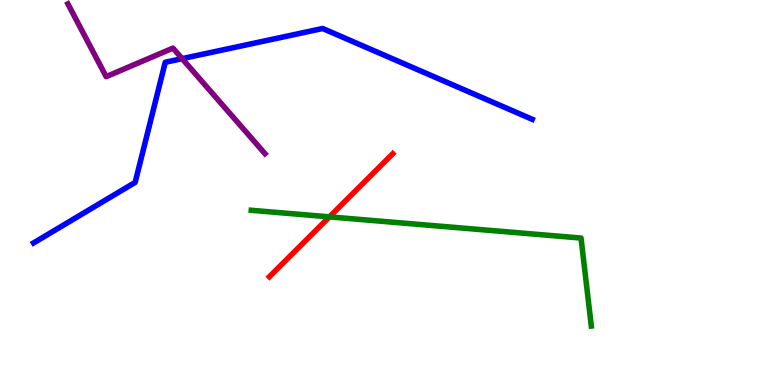[{'lines': ['blue', 'red'], 'intersections': []}, {'lines': ['green', 'red'], 'intersections': [{'x': 4.25, 'y': 4.37}]}, {'lines': ['purple', 'red'], 'intersections': []}, {'lines': ['blue', 'green'], 'intersections': []}, {'lines': ['blue', 'purple'], 'intersections': [{'x': 2.35, 'y': 8.48}]}, {'lines': ['green', 'purple'], 'intersections': []}]